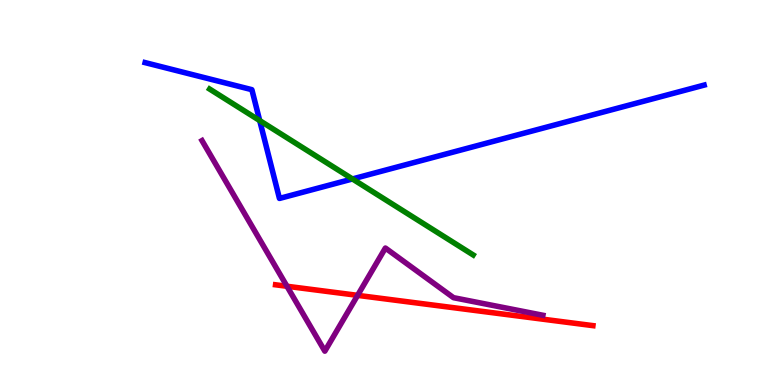[{'lines': ['blue', 'red'], 'intersections': []}, {'lines': ['green', 'red'], 'intersections': []}, {'lines': ['purple', 'red'], 'intersections': [{'x': 3.7, 'y': 2.56}, {'x': 4.61, 'y': 2.33}]}, {'lines': ['blue', 'green'], 'intersections': [{'x': 3.35, 'y': 6.87}, {'x': 4.55, 'y': 5.35}]}, {'lines': ['blue', 'purple'], 'intersections': []}, {'lines': ['green', 'purple'], 'intersections': []}]